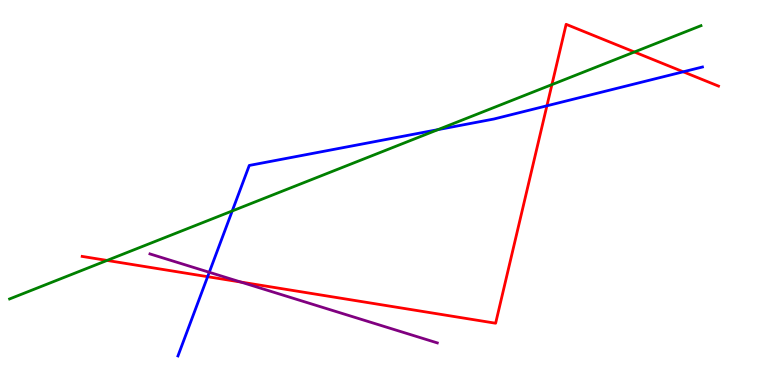[{'lines': ['blue', 'red'], 'intersections': [{'x': 2.68, 'y': 2.81}, {'x': 7.06, 'y': 7.25}, {'x': 8.82, 'y': 8.14}]}, {'lines': ['green', 'red'], 'intersections': [{'x': 1.38, 'y': 3.24}, {'x': 7.12, 'y': 7.8}, {'x': 8.19, 'y': 8.65}]}, {'lines': ['purple', 'red'], 'intersections': [{'x': 3.11, 'y': 2.67}]}, {'lines': ['blue', 'green'], 'intersections': [{'x': 3.0, 'y': 4.52}, {'x': 5.65, 'y': 6.63}]}, {'lines': ['blue', 'purple'], 'intersections': [{'x': 2.7, 'y': 2.93}]}, {'lines': ['green', 'purple'], 'intersections': []}]